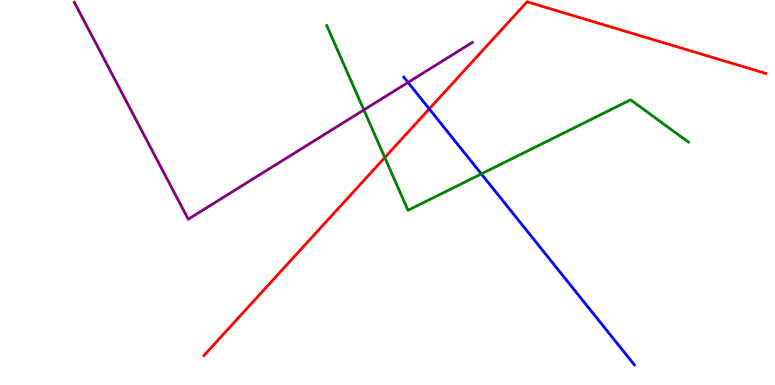[{'lines': ['blue', 'red'], 'intersections': [{'x': 5.54, 'y': 7.17}]}, {'lines': ['green', 'red'], 'intersections': [{'x': 4.97, 'y': 5.91}]}, {'lines': ['purple', 'red'], 'intersections': []}, {'lines': ['blue', 'green'], 'intersections': [{'x': 6.21, 'y': 5.48}]}, {'lines': ['blue', 'purple'], 'intersections': [{'x': 5.27, 'y': 7.86}]}, {'lines': ['green', 'purple'], 'intersections': [{'x': 4.69, 'y': 7.14}]}]